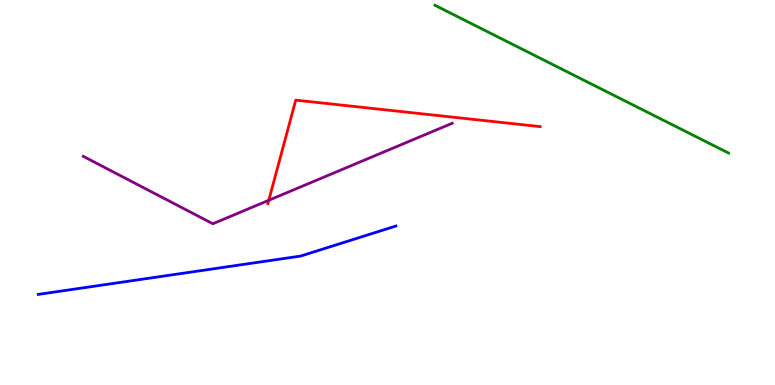[{'lines': ['blue', 'red'], 'intersections': []}, {'lines': ['green', 'red'], 'intersections': []}, {'lines': ['purple', 'red'], 'intersections': [{'x': 3.47, 'y': 4.8}]}, {'lines': ['blue', 'green'], 'intersections': []}, {'lines': ['blue', 'purple'], 'intersections': []}, {'lines': ['green', 'purple'], 'intersections': []}]